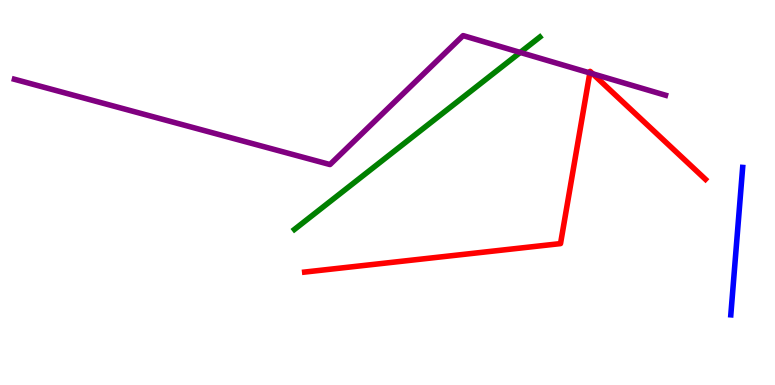[{'lines': ['blue', 'red'], 'intersections': []}, {'lines': ['green', 'red'], 'intersections': []}, {'lines': ['purple', 'red'], 'intersections': [{'x': 7.61, 'y': 8.11}, {'x': 7.65, 'y': 8.08}]}, {'lines': ['blue', 'green'], 'intersections': []}, {'lines': ['blue', 'purple'], 'intersections': []}, {'lines': ['green', 'purple'], 'intersections': [{'x': 6.71, 'y': 8.64}]}]